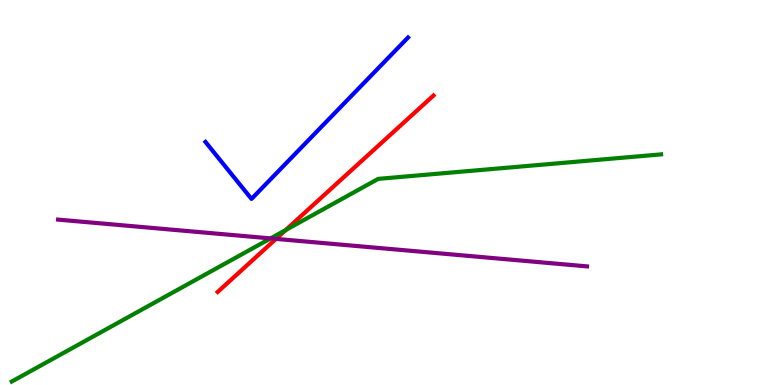[{'lines': ['blue', 'red'], 'intersections': []}, {'lines': ['green', 'red'], 'intersections': [{'x': 3.69, 'y': 4.02}]}, {'lines': ['purple', 'red'], 'intersections': [{'x': 3.56, 'y': 3.8}]}, {'lines': ['blue', 'green'], 'intersections': []}, {'lines': ['blue', 'purple'], 'intersections': []}, {'lines': ['green', 'purple'], 'intersections': [{'x': 3.49, 'y': 3.81}]}]